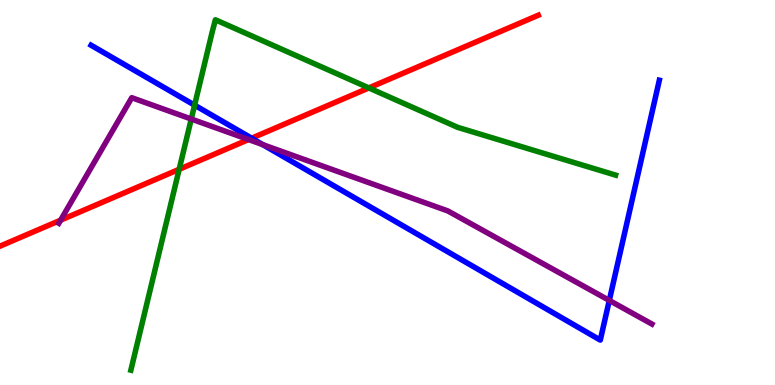[{'lines': ['blue', 'red'], 'intersections': [{'x': 3.25, 'y': 6.41}]}, {'lines': ['green', 'red'], 'intersections': [{'x': 2.31, 'y': 5.6}, {'x': 4.76, 'y': 7.72}]}, {'lines': ['purple', 'red'], 'intersections': [{'x': 0.782, 'y': 4.28}, {'x': 3.21, 'y': 6.38}]}, {'lines': ['blue', 'green'], 'intersections': [{'x': 2.51, 'y': 7.27}]}, {'lines': ['blue', 'purple'], 'intersections': [{'x': 3.39, 'y': 6.24}, {'x': 7.86, 'y': 2.2}]}, {'lines': ['green', 'purple'], 'intersections': [{'x': 2.47, 'y': 6.91}]}]